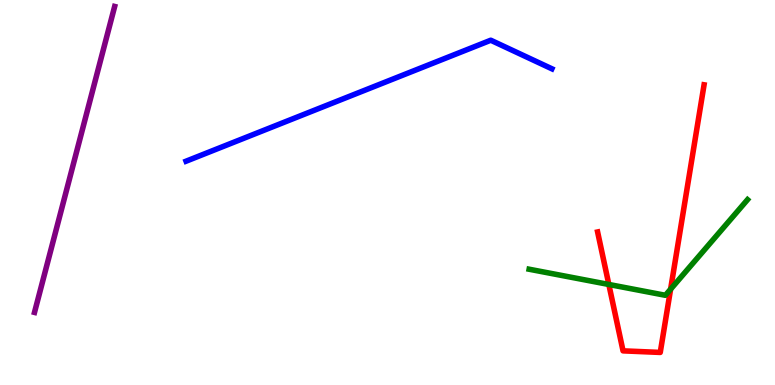[{'lines': ['blue', 'red'], 'intersections': []}, {'lines': ['green', 'red'], 'intersections': [{'x': 7.86, 'y': 2.61}, {'x': 8.65, 'y': 2.49}]}, {'lines': ['purple', 'red'], 'intersections': []}, {'lines': ['blue', 'green'], 'intersections': []}, {'lines': ['blue', 'purple'], 'intersections': []}, {'lines': ['green', 'purple'], 'intersections': []}]